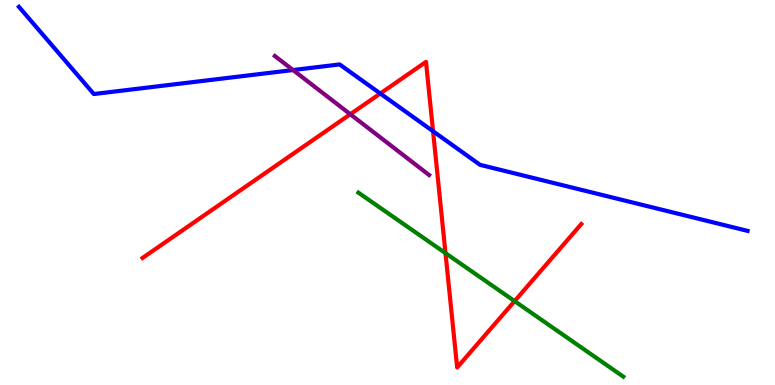[{'lines': ['blue', 'red'], 'intersections': [{'x': 4.91, 'y': 7.57}, {'x': 5.59, 'y': 6.59}]}, {'lines': ['green', 'red'], 'intersections': [{'x': 5.75, 'y': 3.42}, {'x': 6.64, 'y': 2.18}]}, {'lines': ['purple', 'red'], 'intersections': [{'x': 4.52, 'y': 7.03}]}, {'lines': ['blue', 'green'], 'intersections': []}, {'lines': ['blue', 'purple'], 'intersections': [{'x': 3.78, 'y': 8.18}]}, {'lines': ['green', 'purple'], 'intersections': []}]